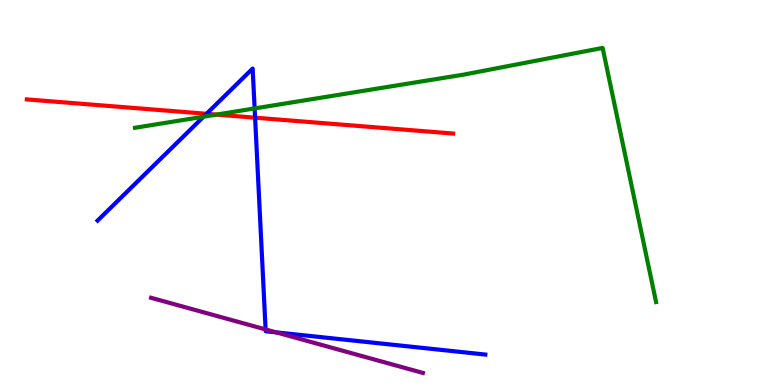[{'lines': ['blue', 'red'], 'intersections': [{'x': 2.67, 'y': 7.04}, {'x': 3.29, 'y': 6.94}]}, {'lines': ['green', 'red'], 'intersections': [{'x': 2.79, 'y': 7.02}]}, {'lines': ['purple', 'red'], 'intersections': []}, {'lines': ['blue', 'green'], 'intersections': [{'x': 2.63, 'y': 6.97}, {'x': 3.29, 'y': 7.18}]}, {'lines': ['blue', 'purple'], 'intersections': [{'x': 3.43, 'y': 1.44}, {'x': 3.56, 'y': 1.37}]}, {'lines': ['green', 'purple'], 'intersections': []}]